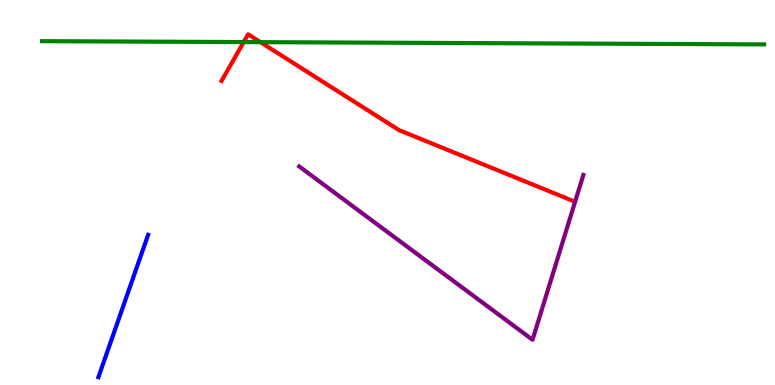[{'lines': ['blue', 'red'], 'intersections': []}, {'lines': ['green', 'red'], 'intersections': [{'x': 3.14, 'y': 8.91}, {'x': 3.36, 'y': 8.91}]}, {'lines': ['purple', 'red'], 'intersections': []}, {'lines': ['blue', 'green'], 'intersections': []}, {'lines': ['blue', 'purple'], 'intersections': []}, {'lines': ['green', 'purple'], 'intersections': []}]